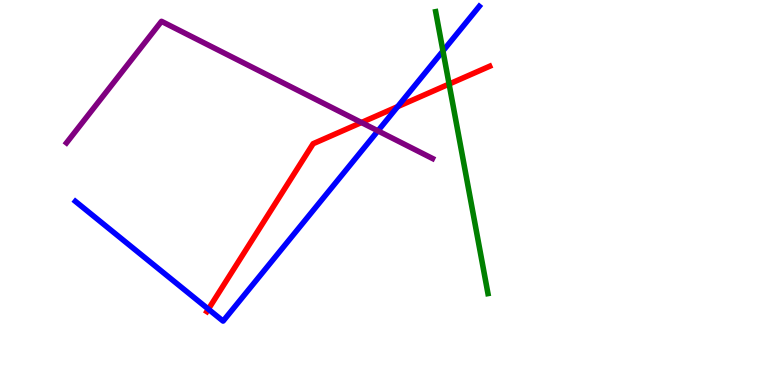[{'lines': ['blue', 'red'], 'intersections': [{'x': 2.69, 'y': 1.97}, {'x': 5.13, 'y': 7.23}]}, {'lines': ['green', 'red'], 'intersections': [{'x': 5.79, 'y': 7.82}]}, {'lines': ['purple', 'red'], 'intersections': [{'x': 4.66, 'y': 6.82}]}, {'lines': ['blue', 'green'], 'intersections': [{'x': 5.72, 'y': 8.68}]}, {'lines': ['blue', 'purple'], 'intersections': [{'x': 4.88, 'y': 6.6}]}, {'lines': ['green', 'purple'], 'intersections': []}]